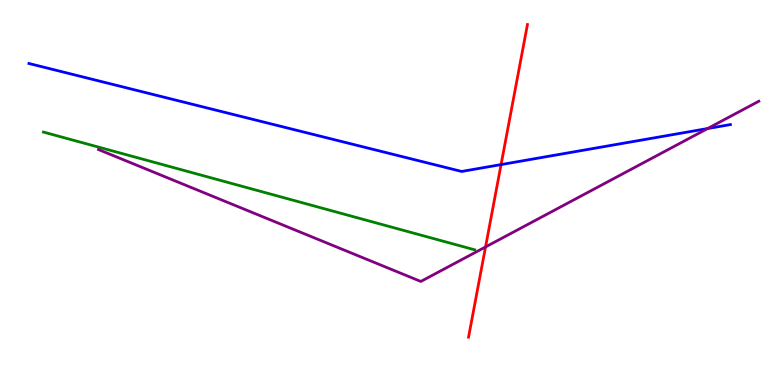[{'lines': ['blue', 'red'], 'intersections': [{'x': 6.47, 'y': 5.73}]}, {'lines': ['green', 'red'], 'intersections': []}, {'lines': ['purple', 'red'], 'intersections': [{'x': 6.27, 'y': 3.59}]}, {'lines': ['blue', 'green'], 'intersections': []}, {'lines': ['blue', 'purple'], 'intersections': [{'x': 9.13, 'y': 6.66}]}, {'lines': ['green', 'purple'], 'intersections': []}]